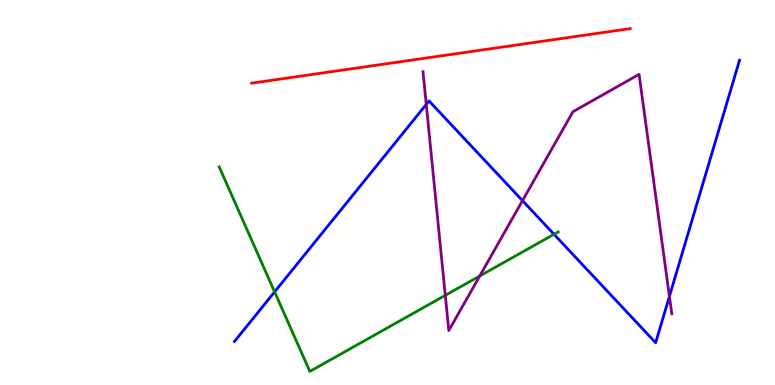[{'lines': ['blue', 'red'], 'intersections': []}, {'lines': ['green', 'red'], 'intersections': []}, {'lines': ['purple', 'red'], 'intersections': []}, {'lines': ['blue', 'green'], 'intersections': [{'x': 3.54, 'y': 2.42}, {'x': 7.15, 'y': 3.91}]}, {'lines': ['blue', 'purple'], 'intersections': [{'x': 5.5, 'y': 7.29}, {'x': 6.74, 'y': 4.79}, {'x': 8.64, 'y': 2.3}]}, {'lines': ['green', 'purple'], 'intersections': [{'x': 5.75, 'y': 2.33}, {'x': 6.19, 'y': 2.83}]}]